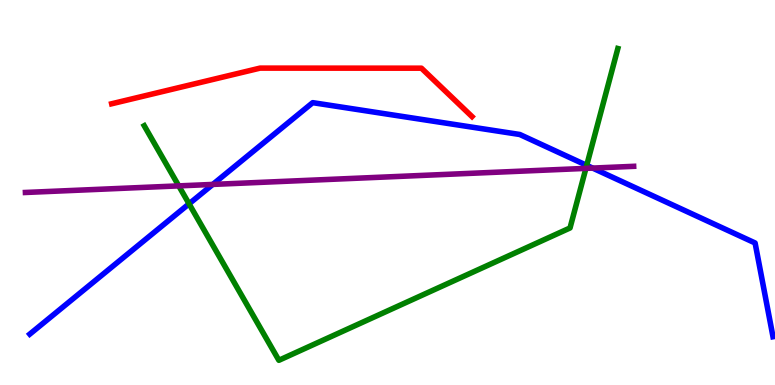[{'lines': ['blue', 'red'], 'intersections': []}, {'lines': ['green', 'red'], 'intersections': []}, {'lines': ['purple', 'red'], 'intersections': []}, {'lines': ['blue', 'green'], 'intersections': [{'x': 2.44, 'y': 4.71}, {'x': 7.57, 'y': 5.71}]}, {'lines': ['blue', 'purple'], 'intersections': [{'x': 2.75, 'y': 5.21}, {'x': 7.65, 'y': 5.63}]}, {'lines': ['green', 'purple'], 'intersections': [{'x': 2.31, 'y': 5.17}, {'x': 7.56, 'y': 5.63}]}]